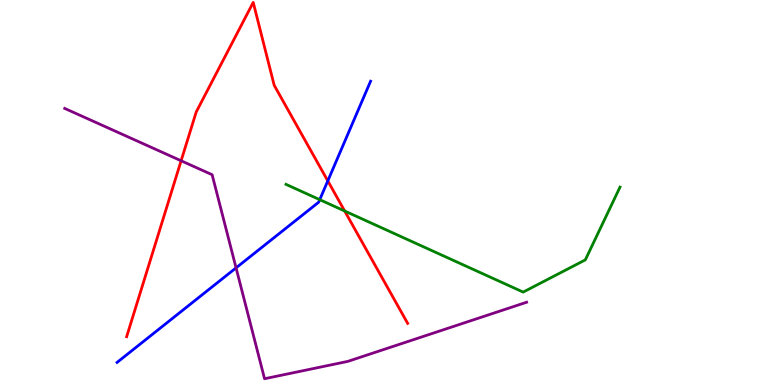[{'lines': ['blue', 'red'], 'intersections': [{'x': 4.23, 'y': 5.3}]}, {'lines': ['green', 'red'], 'intersections': [{'x': 4.45, 'y': 4.52}]}, {'lines': ['purple', 'red'], 'intersections': [{'x': 2.34, 'y': 5.82}]}, {'lines': ['blue', 'green'], 'intersections': [{'x': 4.13, 'y': 4.81}]}, {'lines': ['blue', 'purple'], 'intersections': [{'x': 3.05, 'y': 3.04}]}, {'lines': ['green', 'purple'], 'intersections': []}]